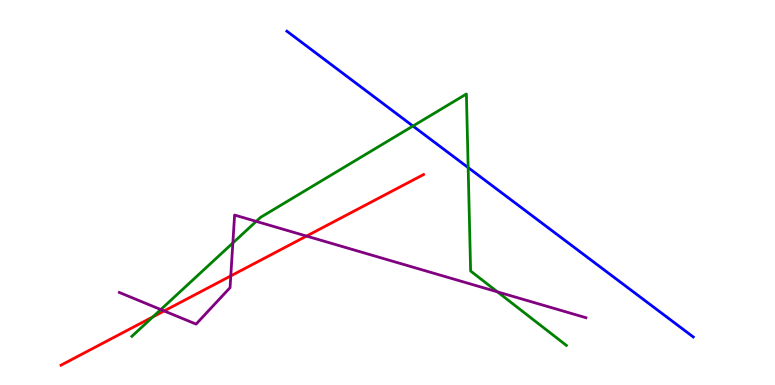[{'lines': ['blue', 'red'], 'intersections': []}, {'lines': ['green', 'red'], 'intersections': [{'x': 1.97, 'y': 1.77}]}, {'lines': ['purple', 'red'], 'intersections': [{'x': 2.12, 'y': 1.92}, {'x': 2.98, 'y': 2.83}, {'x': 3.96, 'y': 3.87}]}, {'lines': ['blue', 'green'], 'intersections': [{'x': 5.33, 'y': 6.73}, {'x': 6.04, 'y': 5.65}]}, {'lines': ['blue', 'purple'], 'intersections': []}, {'lines': ['green', 'purple'], 'intersections': [{'x': 2.08, 'y': 1.96}, {'x': 3.0, 'y': 3.69}, {'x': 3.31, 'y': 4.25}, {'x': 6.42, 'y': 2.42}]}]